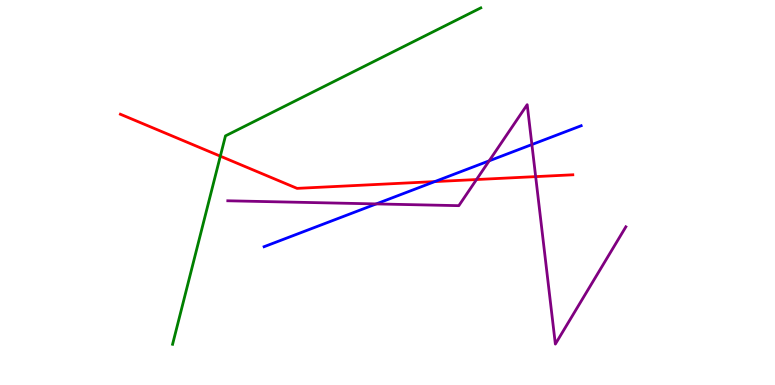[{'lines': ['blue', 'red'], 'intersections': [{'x': 5.61, 'y': 5.28}]}, {'lines': ['green', 'red'], 'intersections': [{'x': 2.84, 'y': 5.94}]}, {'lines': ['purple', 'red'], 'intersections': [{'x': 6.15, 'y': 5.34}, {'x': 6.91, 'y': 5.41}]}, {'lines': ['blue', 'green'], 'intersections': []}, {'lines': ['blue', 'purple'], 'intersections': [{'x': 4.85, 'y': 4.7}, {'x': 6.31, 'y': 5.82}, {'x': 6.86, 'y': 6.25}]}, {'lines': ['green', 'purple'], 'intersections': []}]